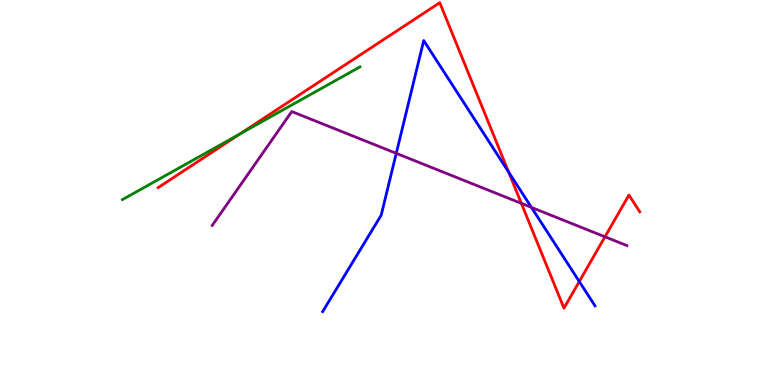[{'lines': ['blue', 'red'], 'intersections': [{'x': 6.56, 'y': 5.53}, {'x': 7.47, 'y': 2.69}]}, {'lines': ['green', 'red'], 'intersections': [{'x': 3.09, 'y': 6.52}]}, {'lines': ['purple', 'red'], 'intersections': [{'x': 6.73, 'y': 4.72}, {'x': 7.81, 'y': 3.85}]}, {'lines': ['blue', 'green'], 'intersections': []}, {'lines': ['blue', 'purple'], 'intersections': [{'x': 5.11, 'y': 6.02}, {'x': 6.86, 'y': 4.61}]}, {'lines': ['green', 'purple'], 'intersections': []}]